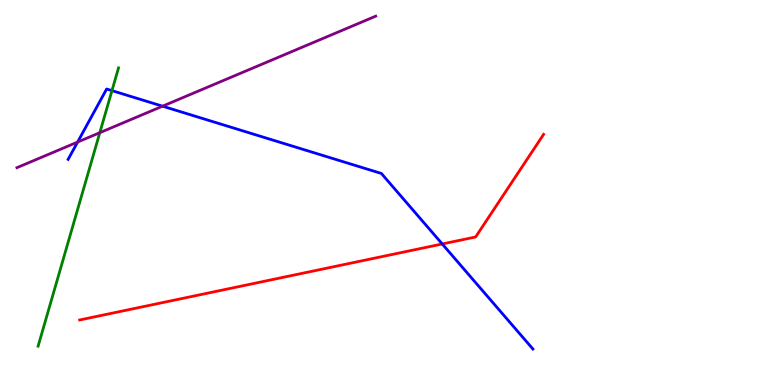[{'lines': ['blue', 'red'], 'intersections': [{'x': 5.71, 'y': 3.66}]}, {'lines': ['green', 'red'], 'intersections': []}, {'lines': ['purple', 'red'], 'intersections': []}, {'lines': ['blue', 'green'], 'intersections': [{'x': 1.44, 'y': 7.65}]}, {'lines': ['blue', 'purple'], 'intersections': [{'x': 1.0, 'y': 6.31}, {'x': 2.1, 'y': 7.24}]}, {'lines': ['green', 'purple'], 'intersections': [{'x': 1.29, 'y': 6.55}]}]